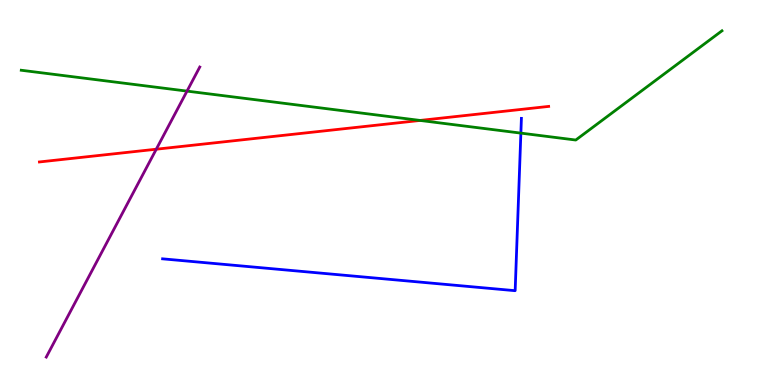[{'lines': ['blue', 'red'], 'intersections': []}, {'lines': ['green', 'red'], 'intersections': [{'x': 5.42, 'y': 6.87}]}, {'lines': ['purple', 'red'], 'intersections': [{'x': 2.02, 'y': 6.12}]}, {'lines': ['blue', 'green'], 'intersections': [{'x': 6.72, 'y': 6.54}]}, {'lines': ['blue', 'purple'], 'intersections': []}, {'lines': ['green', 'purple'], 'intersections': [{'x': 2.41, 'y': 7.63}]}]